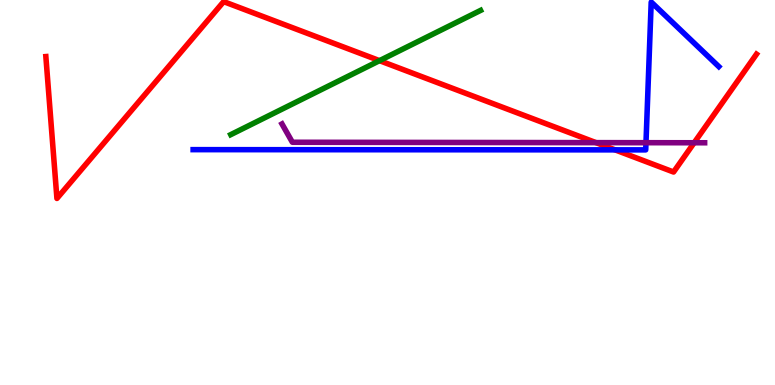[{'lines': ['blue', 'red'], 'intersections': [{'x': 7.94, 'y': 6.11}]}, {'lines': ['green', 'red'], 'intersections': [{'x': 4.9, 'y': 8.42}]}, {'lines': ['purple', 'red'], 'intersections': [{'x': 7.69, 'y': 6.3}, {'x': 8.96, 'y': 6.29}]}, {'lines': ['blue', 'green'], 'intersections': []}, {'lines': ['blue', 'purple'], 'intersections': [{'x': 8.34, 'y': 6.29}]}, {'lines': ['green', 'purple'], 'intersections': []}]